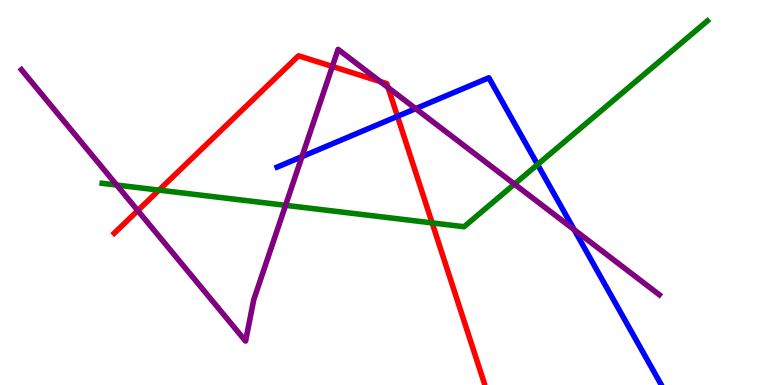[{'lines': ['blue', 'red'], 'intersections': [{'x': 5.13, 'y': 6.98}]}, {'lines': ['green', 'red'], 'intersections': [{'x': 2.05, 'y': 5.06}, {'x': 5.58, 'y': 4.21}]}, {'lines': ['purple', 'red'], 'intersections': [{'x': 1.78, 'y': 4.53}, {'x': 4.29, 'y': 8.27}, {'x': 4.91, 'y': 7.88}, {'x': 5.01, 'y': 7.73}]}, {'lines': ['blue', 'green'], 'intersections': [{'x': 6.94, 'y': 5.73}]}, {'lines': ['blue', 'purple'], 'intersections': [{'x': 3.9, 'y': 5.93}, {'x': 5.36, 'y': 7.18}, {'x': 7.41, 'y': 4.03}]}, {'lines': ['green', 'purple'], 'intersections': [{'x': 1.51, 'y': 5.19}, {'x': 3.68, 'y': 4.67}, {'x': 6.64, 'y': 5.22}]}]